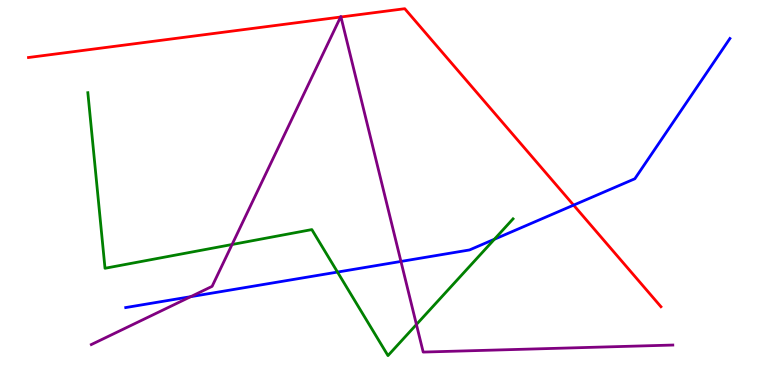[{'lines': ['blue', 'red'], 'intersections': [{'x': 7.4, 'y': 4.67}]}, {'lines': ['green', 'red'], 'intersections': []}, {'lines': ['purple', 'red'], 'intersections': [{'x': 4.39, 'y': 9.56}, {'x': 4.4, 'y': 9.56}]}, {'lines': ['blue', 'green'], 'intersections': [{'x': 4.35, 'y': 2.93}, {'x': 6.38, 'y': 3.79}]}, {'lines': ['blue', 'purple'], 'intersections': [{'x': 2.46, 'y': 2.29}, {'x': 5.17, 'y': 3.21}]}, {'lines': ['green', 'purple'], 'intersections': [{'x': 2.99, 'y': 3.65}, {'x': 5.37, 'y': 1.57}]}]